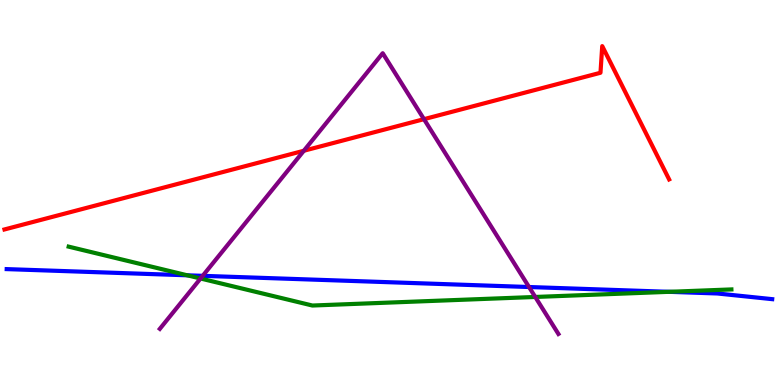[{'lines': ['blue', 'red'], 'intersections': []}, {'lines': ['green', 'red'], 'intersections': []}, {'lines': ['purple', 'red'], 'intersections': [{'x': 3.92, 'y': 6.08}, {'x': 5.47, 'y': 6.9}]}, {'lines': ['blue', 'green'], 'intersections': [{'x': 2.42, 'y': 2.85}, {'x': 8.63, 'y': 2.42}]}, {'lines': ['blue', 'purple'], 'intersections': [{'x': 2.62, 'y': 2.84}, {'x': 6.83, 'y': 2.54}]}, {'lines': ['green', 'purple'], 'intersections': [{'x': 2.59, 'y': 2.77}, {'x': 6.91, 'y': 2.29}]}]